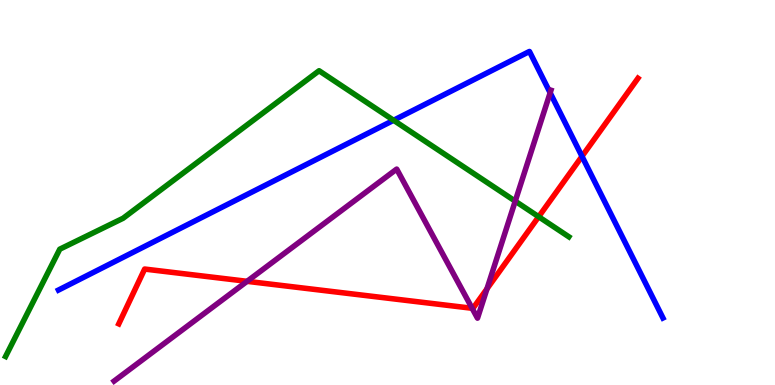[{'lines': ['blue', 'red'], 'intersections': [{'x': 7.51, 'y': 5.94}]}, {'lines': ['green', 'red'], 'intersections': [{'x': 6.95, 'y': 4.37}]}, {'lines': ['purple', 'red'], 'intersections': [{'x': 3.19, 'y': 2.69}, {'x': 6.09, 'y': 1.99}, {'x': 6.28, 'y': 2.5}]}, {'lines': ['blue', 'green'], 'intersections': [{'x': 5.08, 'y': 6.88}]}, {'lines': ['blue', 'purple'], 'intersections': [{'x': 7.1, 'y': 7.59}]}, {'lines': ['green', 'purple'], 'intersections': [{'x': 6.65, 'y': 4.78}]}]